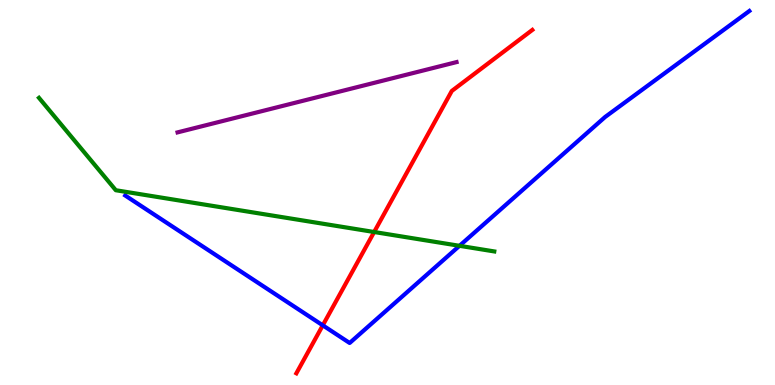[{'lines': ['blue', 'red'], 'intersections': [{'x': 4.16, 'y': 1.55}]}, {'lines': ['green', 'red'], 'intersections': [{'x': 4.83, 'y': 3.97}]}, {'lines': ['purple', 'red'], 'intersections': []}, {'lines': ['blue', 'green'], 'intersections': [{'x': 5.93, 'y': 3.62}]}, {'lines': ['blue', 'purple'], 'intersections': []}, {'lines': ['green', 'purple'], 'intersections': []}]